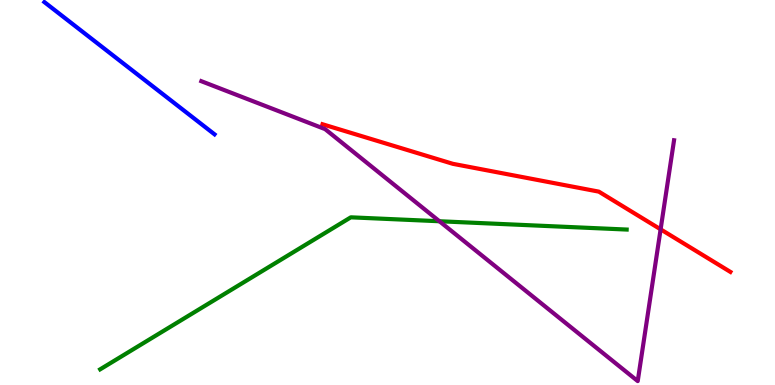[{'lines': ['blue', 'red'], 'intersections': []}, {'lines': ['green', 'red'], 'intersections': []}, {'lines': ['purple', 'red'], 'intersections': [{'x': 8.52, 'y': 4.04}]}, {'lines': ['blue', 'green'], 'intersections': []}, {'lines': ['blue', 'purple'], 'intersections': []}, {'lines': ['green', 'purple'], 'intersections': [{'x': 5.67, 'y': 4.25}]}]